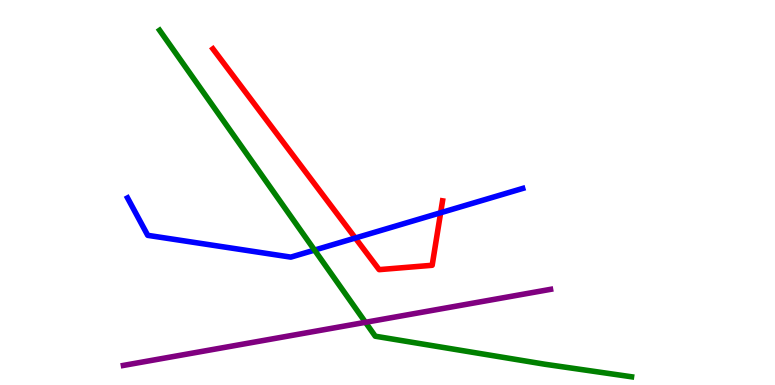[{'lines': ['blue', 'red'], 'intersections': [{'x': 4.58, 'y': 3.82}, {'x': 5.69, 'y': 4.47}]}, {'lines': ['green', 'red'], 'intersections': []}, {'lines': ['purple', 'red'], 'intersections': []}, {'lines': ['blue', 'green'], 'intersections': [{'x': 4.06, 'y': 3.5}]}, {'lines': ['blue', 'purple'], 'intersections': []}, {'lines': ['green', 'purple'], 'intersections': [{'x': 4.72, 'y': 1.63}]}]